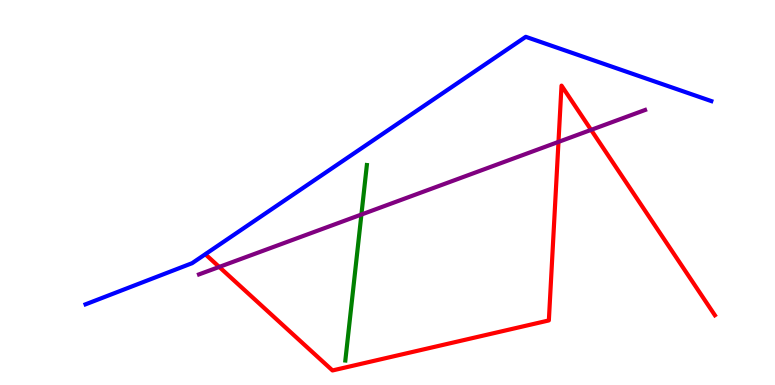[{'lines': ['blue', 'red'], 'intersections': []}, {'lines': ['green', 'red'], 'intersections': []}, {'lines': ['purple', 'red'], 'intersections': [{'x': 2.83, 'y': 3.07}, {'x': 7.21, 'y': 6.31}, {'x': 7.63, 'y': 6.63}]}, {'lines': ['blue', 'green'], 'intersections': []}, {'lines': ['blue', 'purple'], 'intersections': []}, {'lines': ['green', 'purple'], 'intersections': [{'x': 4.66, 'y': 4.43}]}]